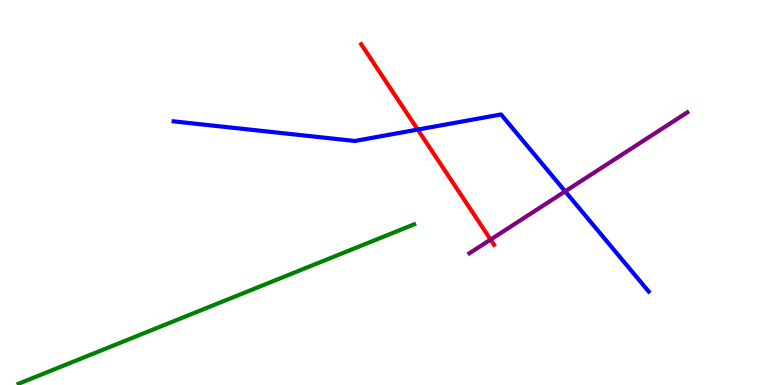[{'lines': ['blue', 'red'], 'intersections': [{'x': 5.39, 'y': 6.63}]}, {'lines': ['green', 'red'], 'intersections': []}, {'lines': ['purple', 'red'], 'intersections': [{'x': 6.33, 'y': 3.78}]}, {'lines': ['blue', 'green'], 'intersections': []}, {'lines': ['blue', 'purple'], 'intersections': [{'x': 7.29, 'y': 5.03}]}, {'lines': ['green', 'purple'], 'intersections': []}]